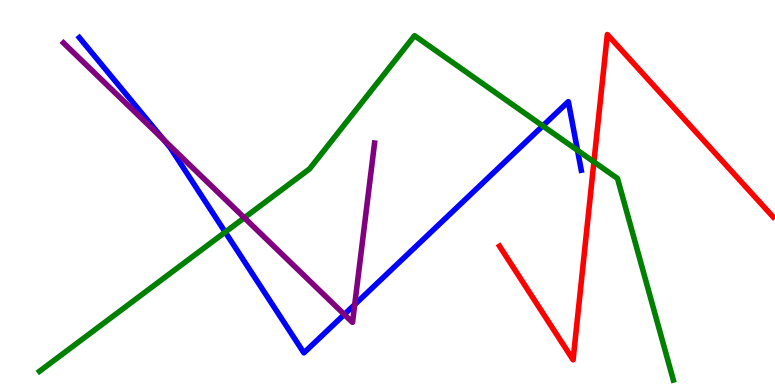[{'lines': ['blue', 'red'], 'intersections': []}, {'lines': ['green', 'red'], 'intersections': [{'x': 7.66, 'y': 5.8}]}, {'lines': ['purple', 'red'], 'intersections': []}, {'lines': ['blue', 'green'], 'intersections': [{'x': 2.91, 'y': 3.97}, {'x': 7.0, 'y': 6.73}, {'x': 7.45, 'y': 6.1}]}, {'lines': ['blue', 'purple'], 'intersections': [{'x': 2.11, 'y': 6.36}, {'x': 4.44, 'y': 1.83}, {'x': 4.58, 'y': 2.09}]}, {'lines': ['green', 'purple'], 'intersections': [{'x': 3.15, 'y': 4.34}]}]